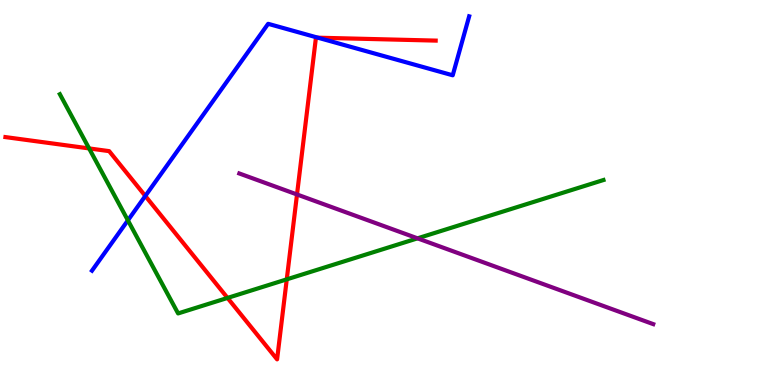[{'lines': ['blue', 'red'], 'intersections': [{'x': 1.87, 'y': 4.91}, {'x': 4.1, 'y': 9.02}]}, {'lines': ['green', 'red'], 'intersections': [{'x': 1.15, 'y': 6.14}, {'x': 2.94, 'y': 2.26}, {'x': 3.7, 'y': 2.74}]}, {'lines': ['purple', 'red'], 'intersections': [{'x': 3.83, 'y': 4.95}]}, {'lines': ['blue', 'green'], 'intersections': [{'x': 1.65, 'y': 4.28}]}, {'lines': ['blue', 'purple'], 'intersections': []}, {'lines': ['green', 'purple'], 'intersections': [{'x': 5.39, 'y': 3.81}]}]